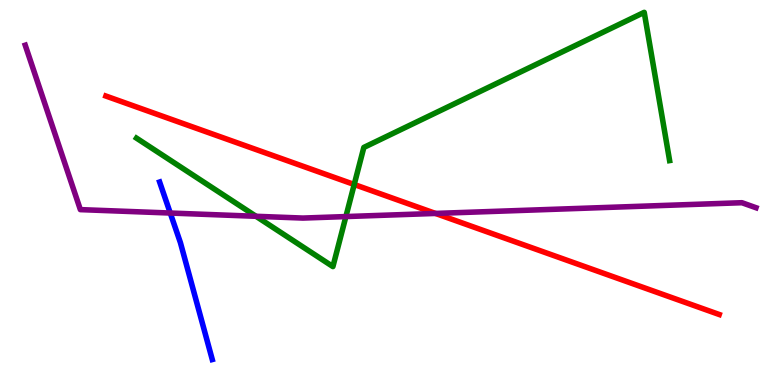[{'lines': ['blue', 'red'], 'intersections': []}, {'lines': ['green', 'red'], 'intersections': [{'x': 4.57, 'y': 5.21}]}, {'lines': ['purple', 'red'], 'intersections': [{'x': 5.62, 'y': 4.46}]}, {'lines': ['blue', 'green'], 'intersections': []}, {'lines': ['blue', 'purple'], 'intersections': [{'x': 2.2, 'y': 4.47}]}, {'lines': ['green', 'purple'], 'intersections': [{'x': 3.3, 'y': 4.38}, {'x': 4.46, 'y': 4.37}]}]